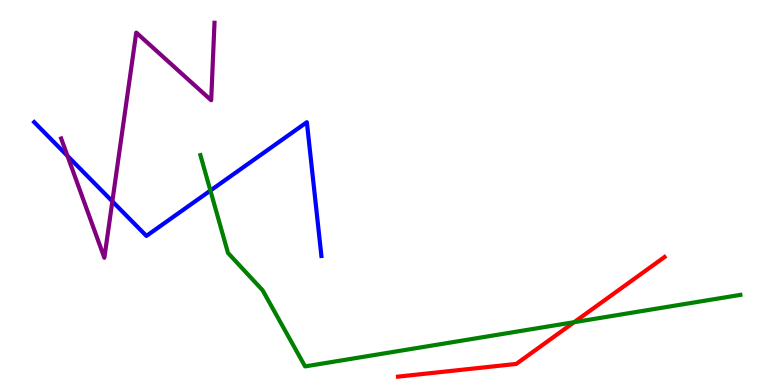[{'lines': ['blue', 'red'], 'intersections': []}, {'lines': ['green', 'red'], 'intersections': [{'x': 7.41, 'y': 1.63}]}, {'lines': ['purple', 'red'], 'intersections': []}, {'lines': ['blue', 'green'], 'intersections': [{'x': 2.71, 'y': 5.05}]}, {'lines': ['blue', 'purple'], 'intersections': [{'x': 0.871, 'y': 5.95}, {'x': 1.45, 'y': 4.77}]}, {'lines': ['green', 'purple'], 'intersections': []}]